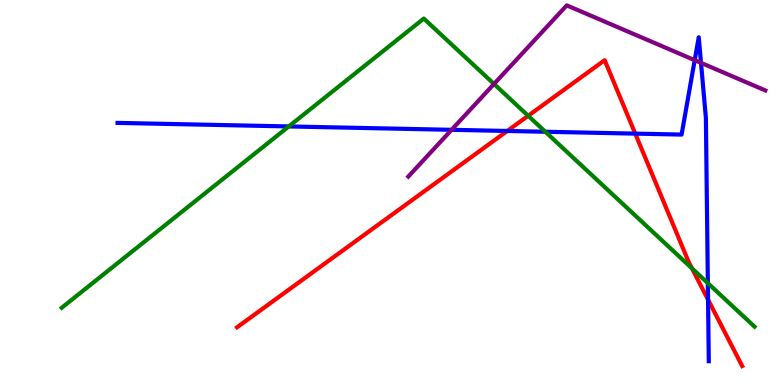[{'lines': ['blue', 'red'], 'intersections': [{'x': 6.55, 'y': 6.6}, {'x': 8.2, 'y': 6.53}, {'x': 9.14, 'y': 2.22}]}, {'lines': ['green', 'red'], 'intersections': [{'x': 6.82, 'y': 6.99}, {'x': 8.93, 'y': 3.03}]}, {'lines': ['purple', 'red'], 'intersections': []}, {'lines': ['blue', 'green'], 'intersections': [{'x': 3.73, 'y': 6.72}, {'x': 7.04, 'y': 6.58}, {'x': 9.13, 'y': 2.65}]}, {'lines': ['blue', 'purple'], 'intersections': [{'x': 5.83, 'y': 6.63}, {'x': 8.96, 'y': 8.44}, {'x': 9.05, 'y': 8.37}]}, {'lines': ['green', 'purple'], 'intersections': [{'x': 6.37, 'y': 7.82}]}]